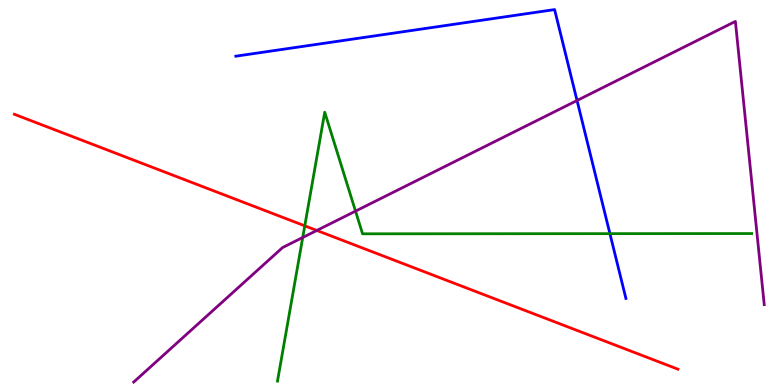[{'lines': ['blue', 'red'], 'intersections': []}, {'lines': ['green', 'red'], 'intersections': [{'x': 3.93, 'y': 4.13}]}, {'lines': ['purple', 'red'], 'intersections': [{'x': 4.09, 'y': 4.01}]}, {'lines': ['blue', 'green'], 'intersections': [{'x': 7.87, 'y': 3.93}]}, {'lines': ['blue', 'purple'], 'intersections': [{'x': 7.45, 'y': 7.39}]}, {'lines': ['green', 'purple'], 'intersections': [{'x': 3.91, 'y': 3.83}, {'x': 4.59, 'y': 4.52}]}]